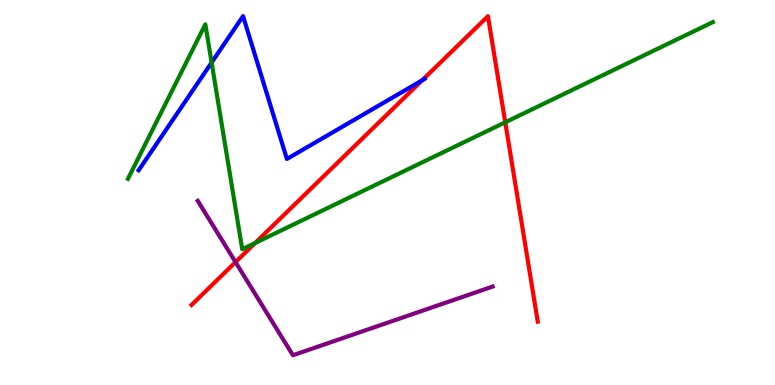[{'lines': ['blue', 'red'], 'intersections': [{'x': 5.45, 'y': 7.91}]}, {'lines': ['green', 'red'], 'intersections': [{'x': 3.29, 'y': 3.69}, {'x': 6.52, 'y': 6.82}]}, {'lines': ['purple', 'red'], 'intersections': [{'x': 3.04, 'y': 3.19}]}, {'lines': ['blue', 'green'], 'intersections': [{'x': 2.73, 'y': 8.38}]}, {'lines': ['blue', 'purple'], 'intersections': []}, {'lines': ['green', 'purple'], 'intersections': []}]